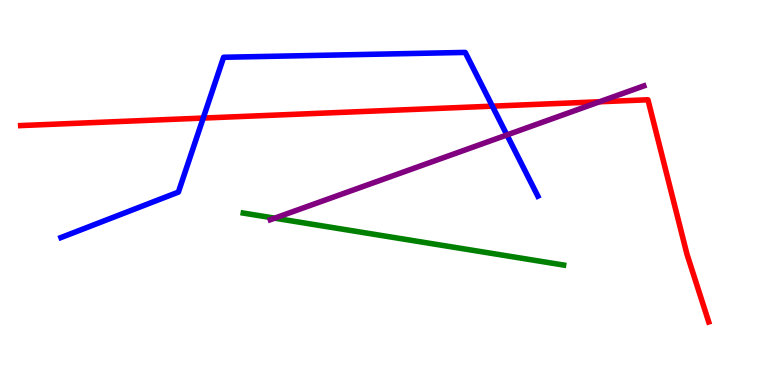[{'lines': ['blue', 'red'], 'intersections': [{'x': 2.62, 'y': 6.93}, {'x': 6.35, 'y': 7.24}]}, {'lines': ['green', 'red'], 'intersections': []}, {'lines': ['purple', 'red'], 'intersections': [{'x': 7.74, 'y': 7.36}]}, {'lines': ['blue', 'green'], 'intersections': []}, {'lines': ['blue', 'purple'], 'intersections': [{'x': 6.54, 'y': 6.49}]}, {'lines': ['green', 'purple'], 'intersections': [{'x': 3.54, 'y': 4.33}]}]